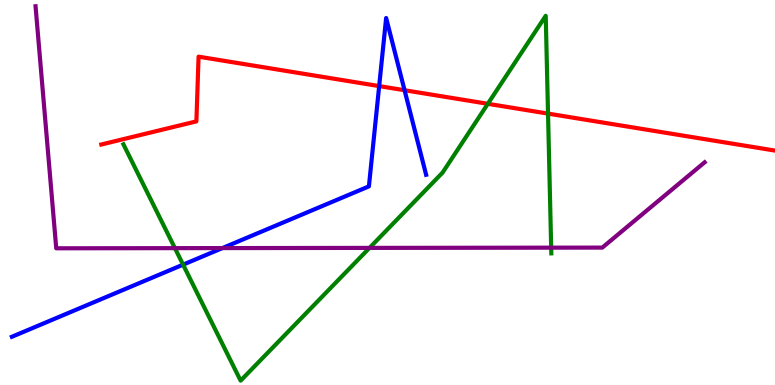[{'lines': ['blue', 'red'], 'intersections': [{'x': 4.89, 'y': 7.76}, {'x': 5.22, 'y': 7.66}]}, {'lines': ['green', 'red'], 'intersections': [{'x': 6.29, 'y': 7.3}, {'x': 7.07, 'y': 7.05}]}, {'lines': ['purple', 'red'], 'intersections': []}, {'lines': ['blue', 'green'], 'intersections': [{'x': 2.36, 'y': 3.13}]}, {'lines': ['blue', 'purple'], 'intersections': [{'x': 2.87, 'y': 3.56}]}, {'lines': ['green', 'purple'], 'intersections': [{'x': 2.26, 'y': 3.55}, {'x': 4.77, 'y': 3.56}, {'x': 7.11, 'y': 3.57}]}]